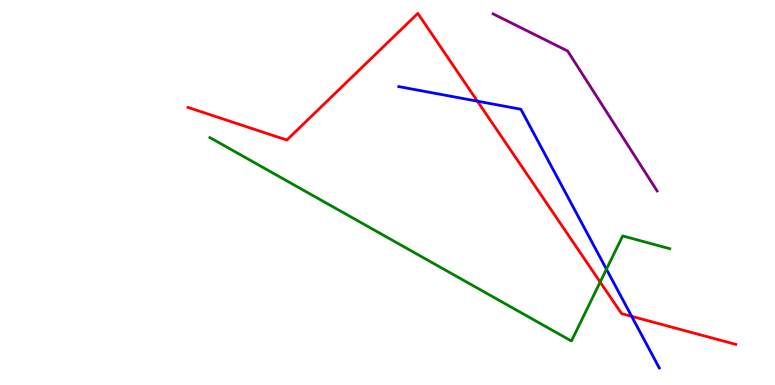[{'lines': ['blue', 'red'], 'intersections': [{'x': 6.16, 'y': 7.37}, {'x': 8.15, 'y': 1.78}]}, {'lines': ['green', 'red'], 'intersections': [{'x': 7.74, 'y': 2.67}]}, {'lines': ['purple', 'red'], 'intersections': []}, {'lines': ['blue', 'green'], 'intersections': [{'x': 7.83, 'y': 3.01}]}, {'lines': ['blue', 'purple'], 'intersections': []}, {'lines': ['green', 'purple'], 'intersections': []}]